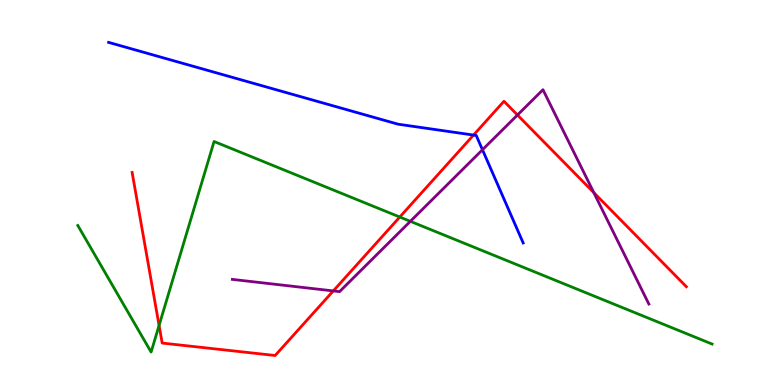[{'lines': ['blue', 'red'], 'intersections': [{'x': 6.11, 'y': 6.49}]}, {'lines': ['green', 'red'], 'intersections': [{'x': 2.05, 'y': 1.55}, {'x': 5.16, 'y': 4.36}]}, {'lines': ['purple', 'red'], 'intersections': [{'x': 4.3, 'y': 2.44}, {'x': 6.68, 'y': 7.01}, {'x': 7.66, 'y': 5.0}]}, {'lines': ['blue', 'green'], 'intersections': []}, {'lines': ['blue', 'purple'], 'intersections': [{'x': 6.23, 'y': 6.11}]}, {'lines': ['green', 'purple'], 'intersections': [{'x': 5.29, 'y': 4.25}]}]